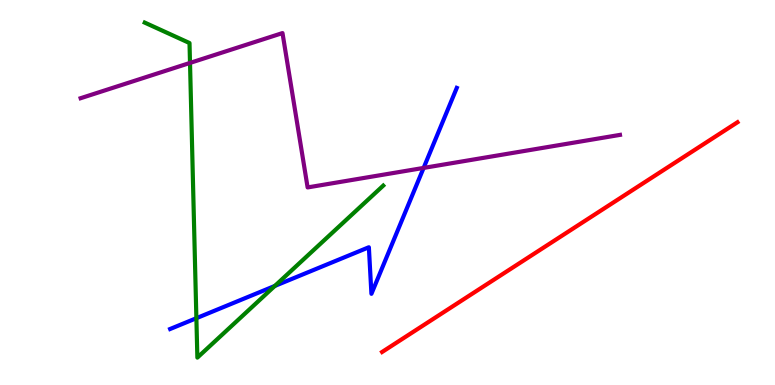[{'lines': ['blue', 'red'], 'intersections': []}, {'lines': ['green', 'red'], 'intersections': []}, {'lines': ['purple', 'red'], 'intersections': []}, {'lines': ['blue', 'green'], 'intersections': [{'x': 2.53, 'y': 1.74}, {'x': 3.55, 'y': 2.57}]}, {'lines': ['blue', 'purple'], 'intersections': [{'x': 5.47, 'y': 5.64}]}, {'lines': ['green', 'purple'], 'intersections': [{'x': 2.45, 'y': 8.37}]}]